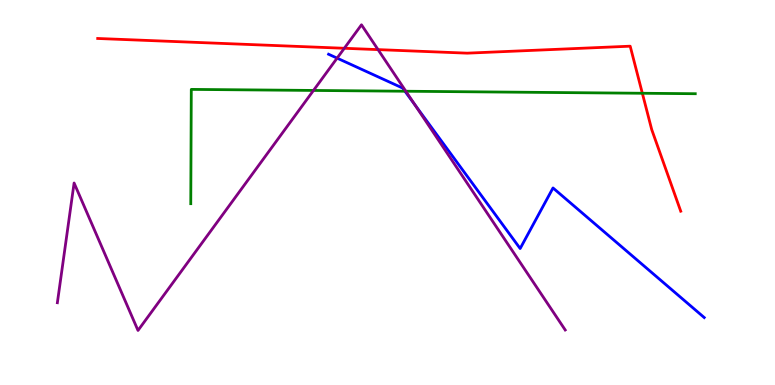[{'lines': ['blue', 'red'], 'intersections': []}, {'lines': ['green', 'red'], 'intersections': [{'x': 8.29, 'y': 7.58}]}, {'lines': ['purple', 'red'], 'intersections': [{'x': 4.44, 'y': 8.75}, {'x': 4.88, 'y': 8.71}]}, {'lines': ['blue', 'green'], 'intersections': [{'x': 5.23, 'y': 7.63}]}, {'lines': ['blue', 'purple'], 'intersections': [{'x': 4.35, 'y': 8.49}, {'x': 5.35, 'y': 7.28}]}, {'lines': ['green', 'purple'], 'intersections': [{'x': 4.04, 'y': 7.65}, {'x': 5.24, 'y': 7.63}]}]